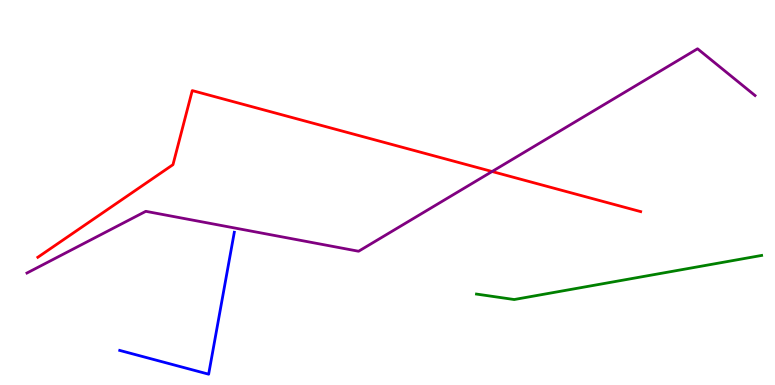[{'lines': ['blue', 'red'], 'intersections': []}, {'lines': ['green', 'red'], 'intersections': []}, {'lines': ['purple', 'red'], 'intersections': [{'x': 6.35, 'y': 5.55}]}, {'lines': ['blue', 'green'], 'intersections': []}, {'lines': ['blue', 'purple'], 'intersections': []}, {'lines': ['green', 'purple'], 'intersections': []}]